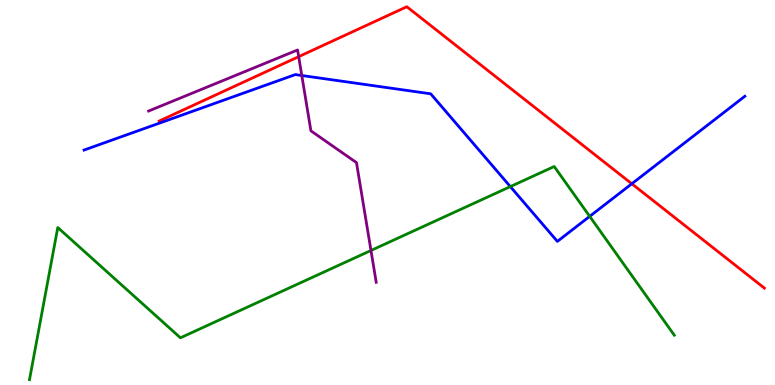[{'lines': ['blue', 'red'], 'intersections': [{'x': 8.15, 'y': 5.23}]}, {'lines': ['green', 'red'], 'intersections': []}, {'lines': ['purple', 'red'], 'intersections': [{'x': 3.85, 'y': 8.53}]}, {'lines': ['blue', 'green'], 'intersections': [{'x': 6.59, 'y': 5.15}, {'x': 7.61, 'y': 4.38}]}, {'lines': ['blue', 'purple'], 'intersections': [{'x': 3.89, 'y': 8.04}]}, {'lines': ['green', 'purple'], 'intersections': [{'x': 4.79, 'y': 3.49}]}]